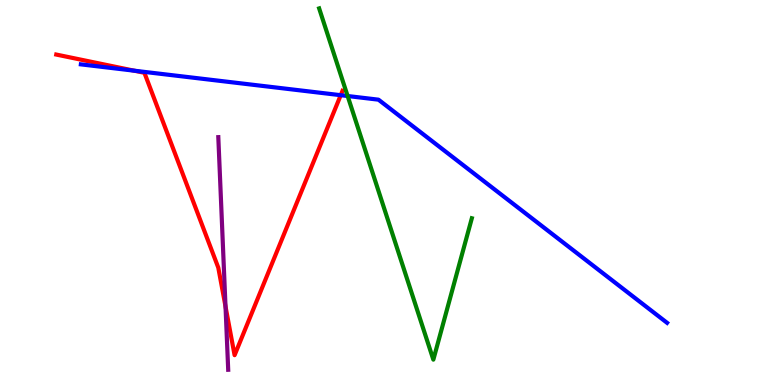[{'lines': ['blue', 'red'], 'intersections': [{'x': 1.73, 'y': 8.16}, {'x': 4.4, 'y': 7.53}]}, {'lines': ['green', 'red'], 'intersections': []}, {'lines': ['purple', 'red'], 'intersections': [{'x': 2.91, 'y': 2.04}]}, {'lines': ['blue', 'green'], 'intersections': [{'x': 4.49, 'y': 7.51}]}, {'lines': ['blue', 'purple'], 'intersections': []}, {'lines': ['green', 'purple'], 'intersections': []}]